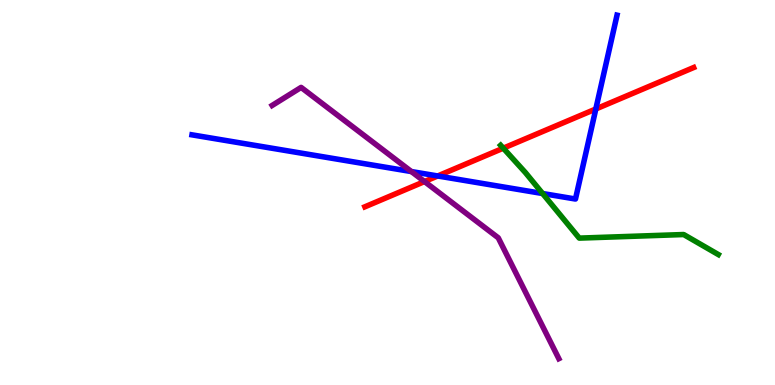[{'lines': ['blue', 'red'], 'intersections': [{'x': 5.65, 'y': 5.43}, {'x': 7.69, 'y': 7.17}]}, {'lines': ['green', 'red'], 'intersections': [{'x': 6.49, 'y': 6.15}]}, {'lines': ['purple', 'red'], 'intersections': [{'x': 5.48, 'y': 5.28}]}, {'lines': ['blue', 'green'], 'intersections': [{'x': 7.0, 'y': 4.97}]}, {'lines': ['blue', 'purple'], 'intersections': [{'x': 5.31, 'y': 5.54}]}, {'lines': ['green', 'purple'], 'intersections': []}]